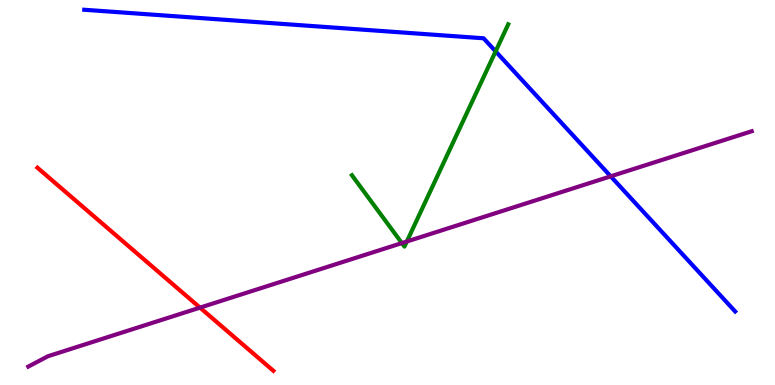[{'lines': ['blue', 'red'], 'intersections': []}, {'lines': ['green', 'red'], 'intersections': []}, {'lines': ['purple', 'red'], 'intersections': [{'x': 2.58, 'y': 2.01}]}, {'lines': ['blue', 'green'], 'intersections': [{'x': 6.4, 'y': 8.67}]}, {'lines': ['blue', 'purple'], 'intersections': [{'x': 7.88, 'y': 5.42}]}, {'lines': ['green', 'purple'], 'intersections': [{'x': 5.19, 'y': 3.69}, {'x': 5.25, 'y': 3.73}]}]